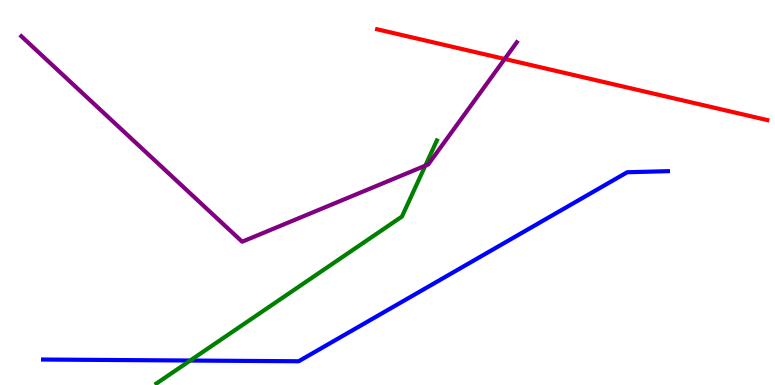[{'lines': ['blue', 'red'], 'intersections': []}, {'lines': ['green', 'red'], 'intersections': []}, {'lines': ['purple', 'red'], 'intersections': [{'x': 6.51, 'y': 8.47}]}, {'lines': ['blue', 'green'], 'intersections': [{'x': 2.45, 'y': 0.636}]}, {'lines': ['blue', 'purple'], 'intersections': []}, {'lines': ['green', 'purple'], 'intersections': [{'x': 5.49, 'y': 5.7}]}]